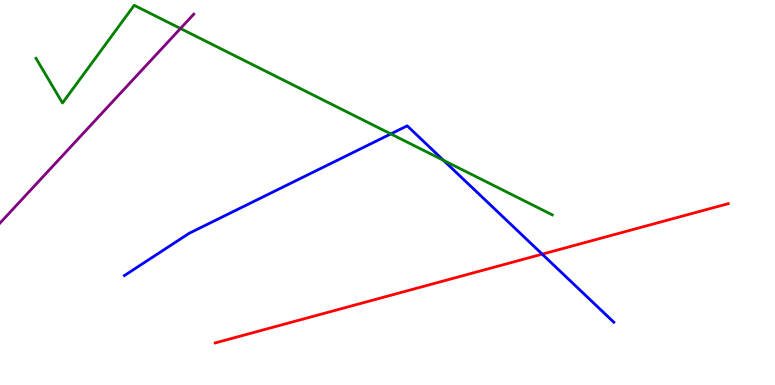[{'lines': ['blue', 'red'], 'intersections': [{'x': 7.0, 'y': 3.4}]}, {'lines': ['green', 'red'], 'intersections': []}, {'lines': ['purple', 'red'], 'intersections': []}, {'lines': ['blue', 'green'], 'intersections': [{'x': 5.04, 'y': 6.52}, {'x': 5.72, 'y': 5.84}]}, {'lines': ['blue', 'purple'], 'intersections': []}, {'lines': ['green', 'purple'], 'intersections': [{'x': 2.33, 'y': 9.26}]}]